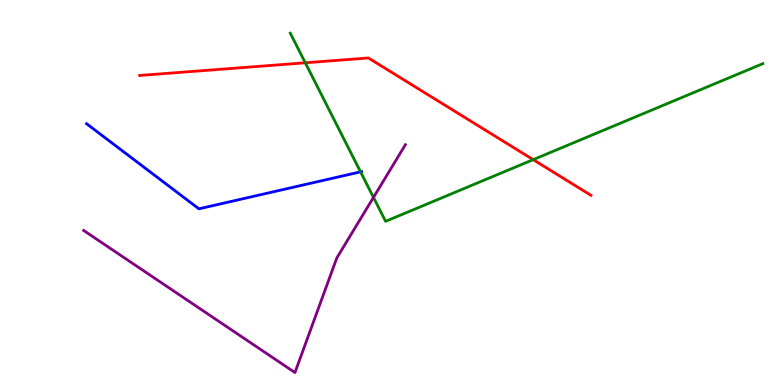[{'lines': ['blue', 'red'], 'intersections': []}, {'lines': ['green', 'red'], 'intersections': [{'x': 3.94, 'y': 8.37}, {'x': 6.88, 'y': 5.85}]}, {'lines': ['purple', 'red'], 'intersections': []}, {'lines': ['blue', 'green'], 'intersections': [{'x': 4.65, 'y': 5.54}]}, {'lines': ['blue', 'purple'], 'intersections': []}, {'lines': ['green', 'purple'], 'intersections': [{'x': 4.82, 'y': 4.87}]}]